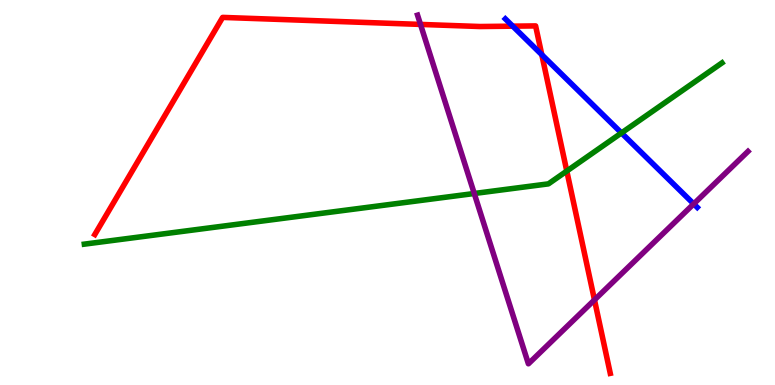[{'lines': ['blue', 'red'], 'intersections': [{'x': 6.62, 'y': 9.32}, {'x': 6.99, 'y': 8.58}]}, {'lines': ['green', 'red'], 'intersections': [{'x': 7.31, 'y': 5.56}]}, {'lines': ['purple', 'red'], 'intersections': [{'x': 5.43, 'y': 9.37}, {'x': 7.67, 'y': 2.21}]}, {'lines': ['blue', 'green'], 'intersections': [{'x': 8.02, 'y': 6.55}]}, {'lines': ['blue', 'purple'], 'intersections': [{'x': 8.95, 'y': 4.7}]}, {'lines': ['green', 'purple'], 'intersections': [{'x': 6.12, 'y': 4.97}]}]